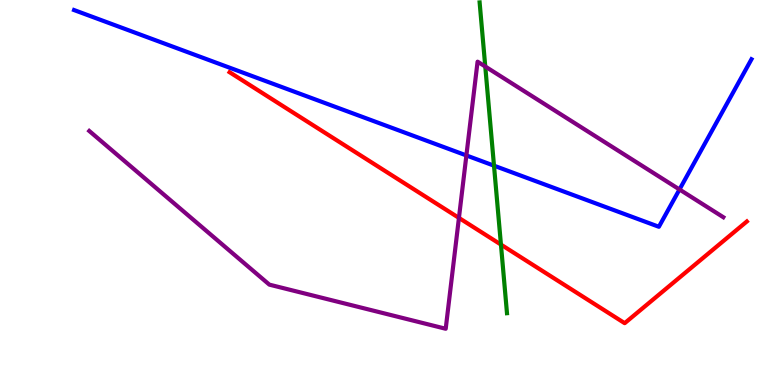[{'lines': ['blue', 'red'], 'intersections': []}, {'lines': ['green', 'red'], 'intersections': [{'x': 6.46, 'y': 3.65}]}, {'lines': ['purple', 'red'], 'intersections': [{'x': 5.92, 'y': 4.34}]}, {'lines': ['blue', 'green'], 'intersections': [{'x': 6.37, 'y': 5.7}]}, {'lines': ['blue', 'purple'], 'intersections': [{'x': 6.02, 'y': 5.96}, {'x': 8.77, 'y': 5.08}]}, {'lines': ['green', 'purple'], 'intersections': [{'x': 6.26, 'y': 8.27}]}]